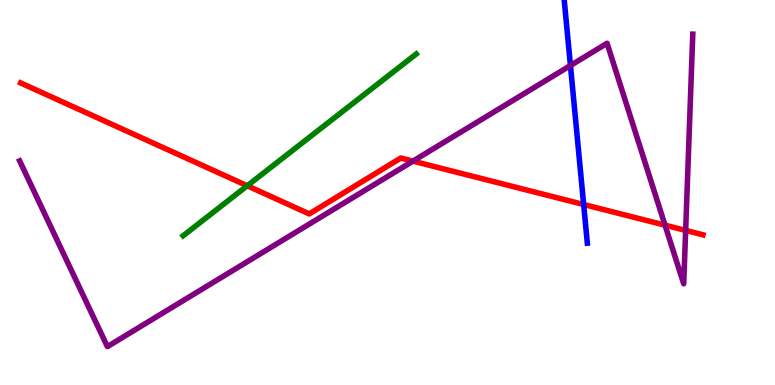[{'lines': ['blue', 'red'], 'intersections': [{'x': 7.53, 'y': 4.69}]}, {'lines': ['green', 'red'], 'intersections': [{'x': 3.19, 'y': 5.17}]}, {'lines': ['purple', 'red'], 'intersections': [{'x': 5.33, 'y': 5.81}, {'x': 8.58, 'y': 4.15}, {'x': 8.85, 'y': 4.02}]}, {'lines': ['blue', 'green'], 'intersections': []}, {'lines': ['blue', 'purple'], 'intersections': [{'x': 7.36, 'y': 8.3}]}, {'lines': ['green', 'purple'], 'intersections': []}]